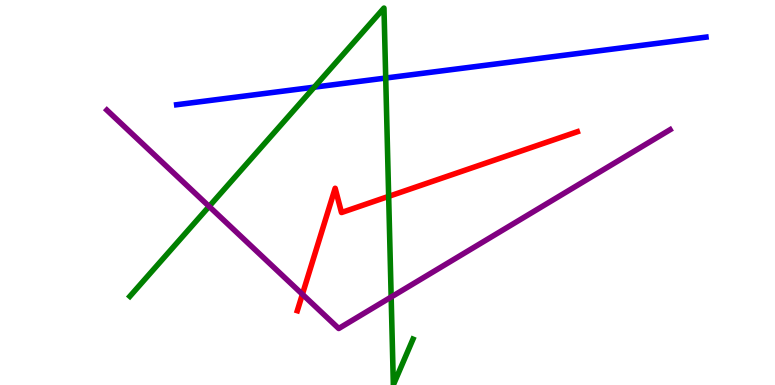[{'lines': ['blue', 'red'], 'intersections': []}, {'lines': ['green', 'red'], 'intersections': [{'x': 5.01, 'y': 4.9}]}, {'lines': ['purple', 'red'], 'intersections': [{'x': 3.9, 'y': 2.36}]}, {'lines': ['blue', 'green'], 'intersections': [{'x': 4.05, 'y': 7.74}, {'x': 4.98, 'y': 7.97}]}, {'lines': ['blue', 'purple'], 'intersections': []}, {'lines': ['green', 'purple'], 'intersections': [{'x': 2.7, 'y': 4.64}, {'x': 5.05, 'y': 2.28}]}]